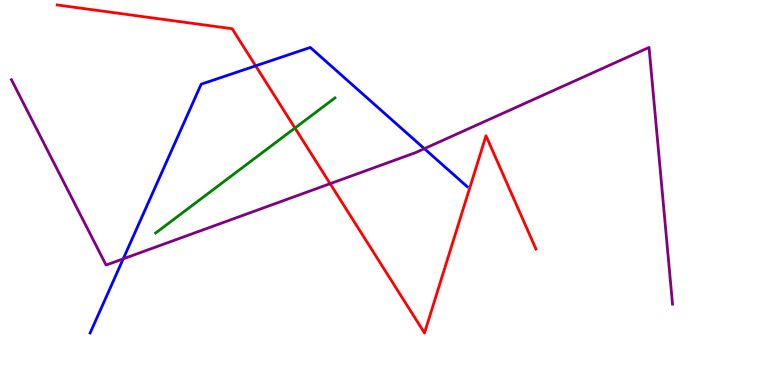[{'lines': ['blue', 'red'], 'intersections': [{'x': 3.3, 'y': 8.29}]}, {'lines': ['green', 'red'], 'intersections': [{'x': 3.81, 'y': 6.67}]}, {'lines': ['purple', 'red'], 'intersections': [{'x': 4.26, 'y': 5.23}]}, {'lines': ['blue', 'green'], 'intersections': []}, {'lines': ['blue', 'purple'], 'intersections': [{'x': 1.59, 'y': 3.28}, {'x': 5.48, 'y': 6.14}]}, {'lines': ['green', 'purple'], 'intersections': []}]